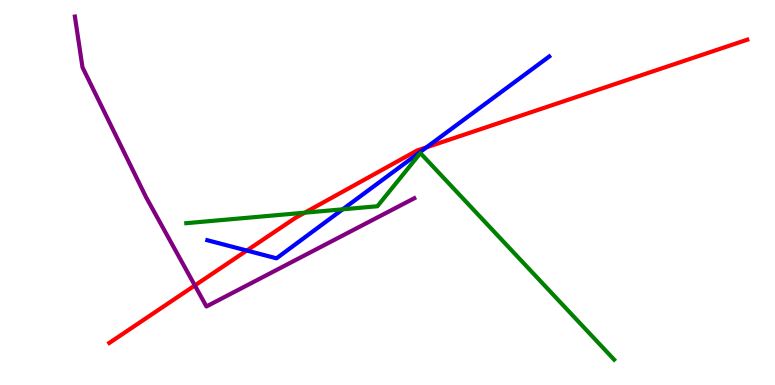[{'lines': ['blue', 'red'], 'intersections': [{'x': 3.18, 'y': 3.49}, {'x': 5.5, 'y': 6.17}]}, {'lines': ['green', 'red'], 'intersections': [{'x': 3.93, 'y': 4.48}]}, {'lines': ['purple', 'red'], 'intersections': [{'x': 2.51, 'y': 2.59}]}, {'lines': ['blue', 'green'], 'intersections': [{'x': 4.42, 'y': 4.56}]}, {'lines': ['blue', 'purple'], 'intersections': []}, {'lines': ['green', 'purple'], 'intersections': []}]